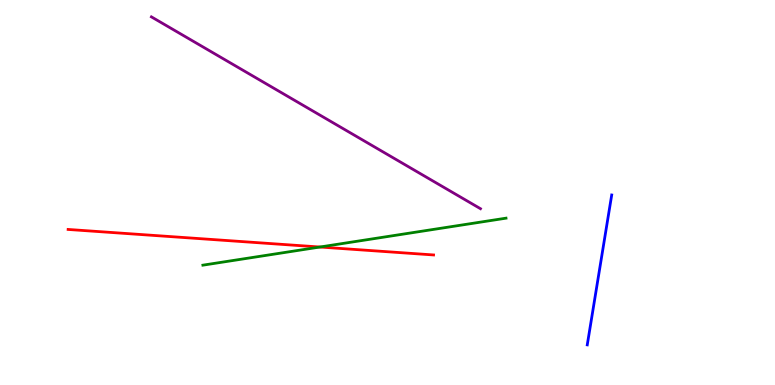[{'lines': ['blue', 'red'], 'intersections': []}, {'lines': ['green', 'red'], 'intersections': [{'x': 4.13, 'y': 3.58}]}, {'lines': ['purple', 'red'], 'intersections': []}, {'lines': ['blue', 'green'], 'intersections': []}, {'lines': ['blue', 'purple'], 'intersections': []}, {'lines': ['green', 'purple'], 'intersections': []}]